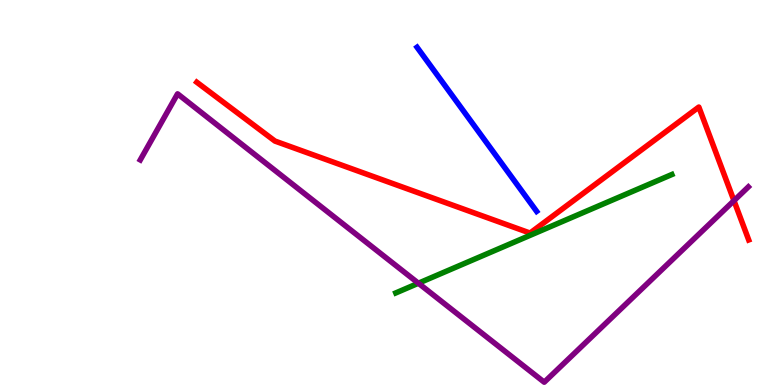[{'lines': ['blue', 'red'], 'intersections': []}, {'lines': ['green', 'red'], 'intersections': []}, {'lines': ['purple', 'red'], 'intersections': [{'x': 9.47, 'y': 4.79}]}, {'lines': ['blue', 'green'], 'intersections': []}, {'lines': ['blue', 'purple'], 'intersections': []}, {'lines': ['green', 'purple'], 'intersections': [{'x': 5.4, 'y': 2.64}]}]